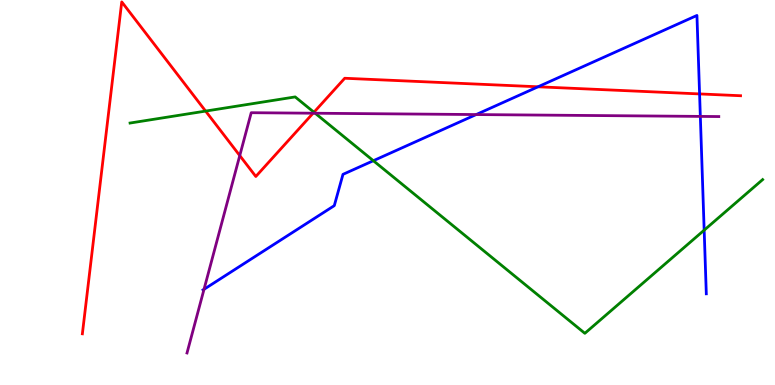[{'lines': ['blue', 'red'], 'intersections': [{'x': 6.94, 'y': 7.75}, {'x': 9.03, 'y': 7.56}]}, {'lines': ['green', 'red'], 'intersections': [{'x': 2.65, 'y': 7.11}, {'x': 4.05, 'y': 7.08}]}, {'lines': ['purple', 'red'], 'intersections': [{'x': 3.09, 'y': 5.96}, {'x': 4.04, 'y': 7.06}]}, {'lines': ['blue', 'green'], 'intersections': [{'x': 4.82, 'y': 5.83}, {'x': 9.09, 'y': 4.02}]}, {'lines': ['blue', 'purple'], 'intersections': [{'x': 2.63, 'y': 2.49}, {'x': 6.14, 'y': 7.02}, {'x': 9.04, 'y': 6.98}]}, {'lines': ['green', 'purple'], 'intersections': [{'x': 4.07, 'y': 7.06}]}]